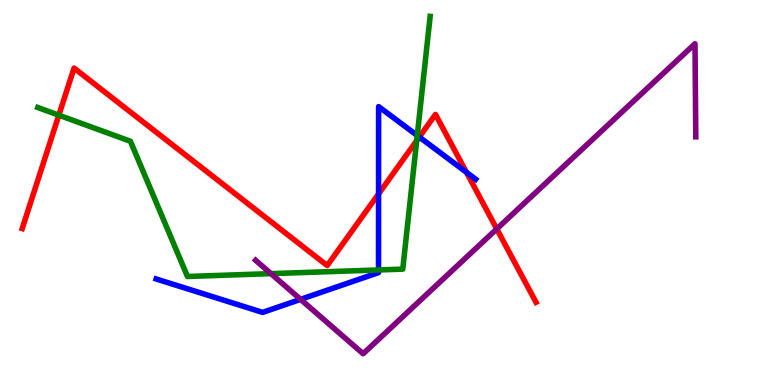[{'lines': ['blue', 'red'], 'intersections': [{'x': 4.88, 'y': 4.96}, {'x': 5.41, 'y': 6.44}, {'x': 6.02, 'y': 5.52}]}, {'lines': ['green', 'red'], 'intersections': [{'x': 0.759, 'y': 7.01}, {'x': 5.38, 'y': 6.35}]}, {'lines': ['purple', 'red'], 'intersections': [{'x': 6.41, 'y': 4.05}]}, {'lines': ['blue', 'green'], 'intersections': [{'x': 4.88, 'y': 2.99}, {'x': 5.38, 'y': 6.48}]}, {'lines': ['blue', 'purple'], 'intersections': [{'x': 3.88, 'y': 2.22}]}, {'lines': ['green', 'purple'], 'intersections': [{'x': 3.5, 'y': 2.89}]}]